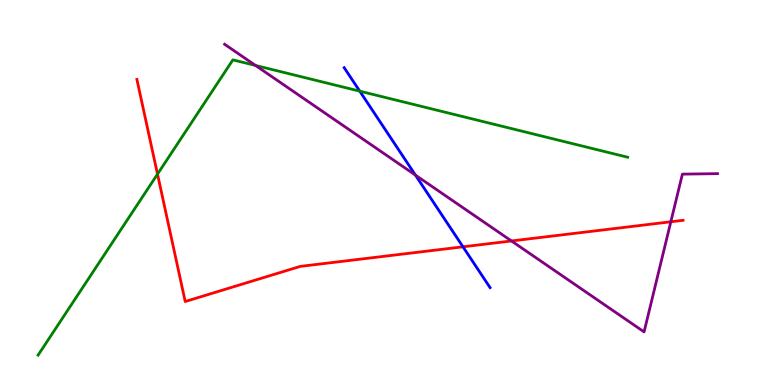[{'lines': ['blue', 'red'], 'intersections': [{'x': 5.97, 'y': 3.59}]}, {'lines': ['green', 'red'], 'intersections': [{'x': 2.03, 'y': 5.48}]}, {'lines': ['purple', 'red'], 'intersections': [{'x': 6.6, 'y': 3.74}, {'x': 8.66, 'y': 4.24}]}, {'lines': ['blue', 'green'], 'intersections': [{'x': 4.64, 'y': 7.63}]}, {'lines': ['blue', 'purple'], 'intersections': [{'x': 5.36, 'y': 5.45}]}, {'lines': ['green', 'purple'], 'intersections': [{'x': 3.3, 'y': 8.3}]}]